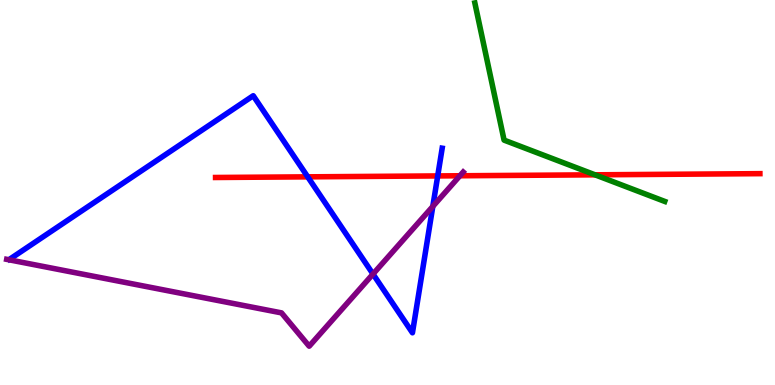[{'lines': ['blue', 'red'], 'intersections': [{'x': 3.97, 'y': 5.41}, {'x': 5.65, 'y': 5.43}]}, {'lines': ['green', 'red'], 'intersections': [{'x': 7.68, 'y': 5.46}]}, {'lines': ['purple', 'red'], 'intersections': [{'x': 5.93, 'y': 5.43}]}, {'lines': ['blue', 'green'], 'intersections': []}, {'lines': ['blue', 'purple'], 'intersections': [{'x': 4.81, 'y': 2.88}, {'x': 5.58, 'y': 4.64}]}, {'lines': ['green', 'purple'], 'intersections': []}]